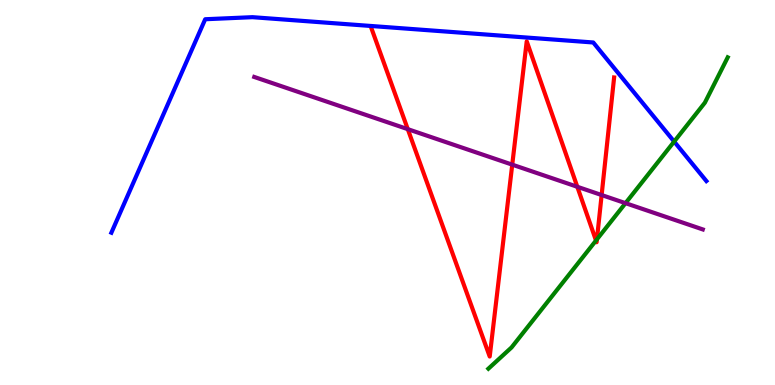[{'lines': ['blue', 'red'], 'intersections': []}, {'lines': ['green', 'red'], 'intersections': [{'x': 7.69, 'y': 3.75}, {'x': 7.7, 'y': 3.78}]}, {'lines': ['purple', 'red'], 'intersections': [{'x': 5.26, 'y': 6.65}, {'x': 6.61, 'y': 5.72}, {'x': 7.45, 'y': 5.15}, {'x': 7.76, 'y': 4.93}]}, {'lines': ['blue', 'green'], 'intersections': [{'x': 8.7, 'y': 6.32}]}, {'lines': ['blue', 'purple'], 'intersections': []}, {'lines': ['green', 'purple'], 'intersections': [{'x': 8.07, 'y': 4.72}]}]